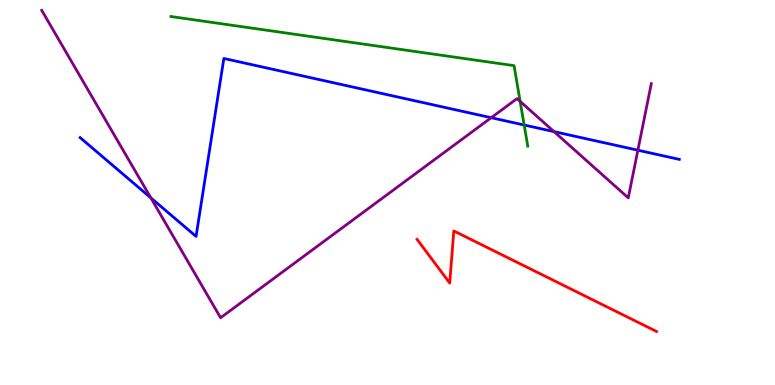[{'lines': ['blue', 'red'], 'intersections': []}, {'lines': ['green', 'red'], 'intersections': []}, {'lines': ['purple', 'red'], 'intersections': []}, {'lines': ['blue', 'green'], 'intersections': [{'x': 6.76, 'y': 6.75}]}, {'lines': ['blue', 'purple'], 'intersections': [{'x': 1.95, 'y': 4.86}, {'x': 6.34, 'y': 6.94}, {'x': 7.15, 'y': 6.58}, {'x': 8.23, 'y': 6.1}]}, {'lines': ['green', 'purple'], 'intersections': [{'x': 6.71, 'y': 7.37}]}]